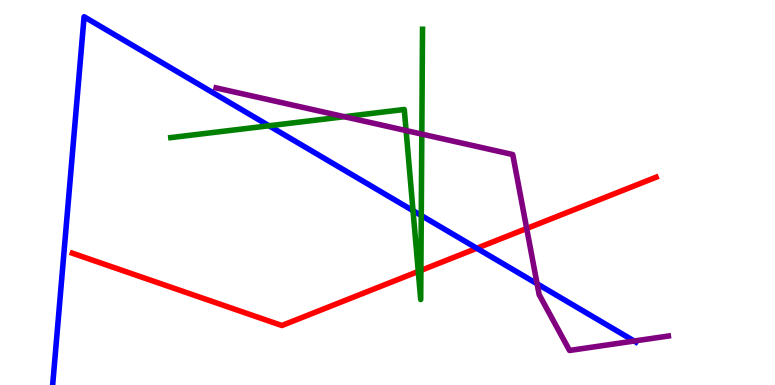[{'lines': ['blue', 'red'], 'intersections': [{'x': 6.15, 'y': 3.55}]}, {'lines': ['green', 'red'], 'intersections': [{'x': 5.4, 'y': 2.95}, {'x': 5.43, 'y': 2.98}]}, {'lines': ['purple', 'red'], 'intersections': [{'x': 6.8, 'y': 4.07}]}, {'lines': ['blue', 'green'], 'intersections': [{'x': 3.47, 'y': 6.73}, {'x': 5.33, 'y': 4.53}, {'x': 5.44, 'y': 4.4}]}, {'lines': ['blue', 'purple'], 'intersections': [{'x': 6.93, 'y': 2.63}, {'x': 8.18, 'y': 1.14}]}, {'lines': ['green', 'purple'], 'intersections': [{'x': 4.44, 'y': 6.97}, {'x': 5.24, 'y': 6.61}, {'x': 5.44, 'y': 6.52}]}]